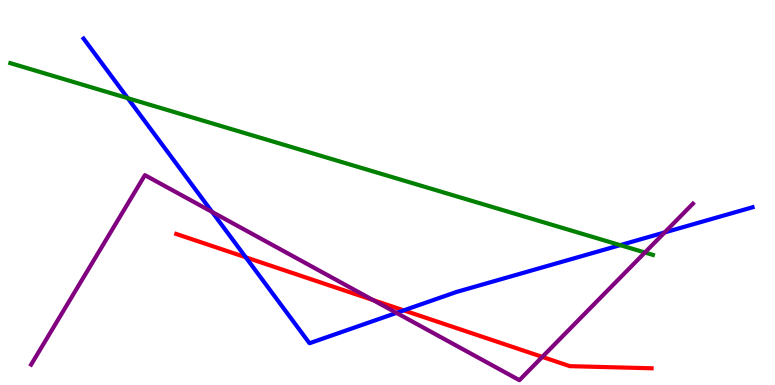[{'lines': ['blue', 'red'], 'intersections': [{'x': 3.17, 'y': 3.32}, {'x': 5.21, 'y': 1.94}]}, {'lines': ['green', 'red'], 'intersections': []}, {'lines': ['purple', 'red'], 'intersections': [{'x': 4.81, 'y': 2.21}, {'x': 7.0, 'y': 0.73}]}, {'lines': ['blue', 'green'], 'intersections': [{'x': 1.65, 'y': 7.45}, {'x': 8.0, 'y': 3.63}]}, {'lines': ['blue', 'purple'], 'intersections': [{'x': 2.74, 'y': 4.49}, {'x': 5.12, 'y': 1.87}, {'x': 8.58, 'y': 3.96}]}, {'lines': ['green', 'purple'], 'intersections': [{'x': 8.32, 'y': 3.44}]}]